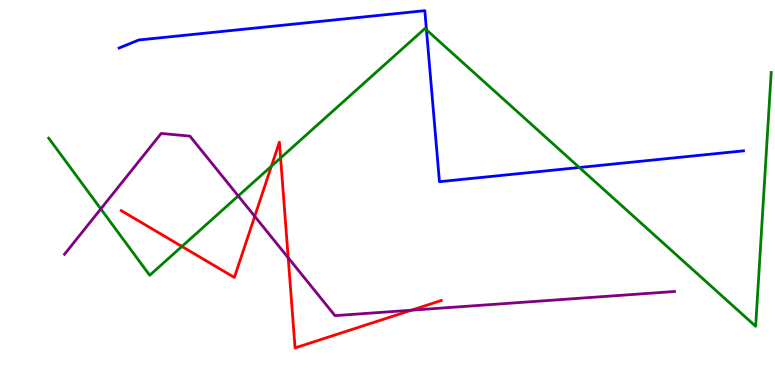[{'lines': ['blue', 'red'], 'intersections': []}, {'lines': ['green', 'red'], 'intersections': [{'x': 2.35, 'y': 3.6}, {'x': 3.5, 'y': 5.68}, {'x': 3.62, 'y': 5.9}]}, {'lines': ['purple', 'red'], 'intersections': [{'x': 3.29, 'y': 4.38}, {'x': 3.72, 'y': 3.31}, {'x': 5.31, 'y': 1.94}]}, {'lines': ['blue', 'green'], 'intersections': [{'x': 5.5, 'y': 9.22}, {'x': 7.48, 'y': 5.65}]}, {'lines': ['blue', 'purple'], 'intersections': []}, {'lines': ['green', 'purple'], 'intersections': [{'x': 1.3, 'y': 4.57}, {'x': 3.07, 'y': 4.91}]}]